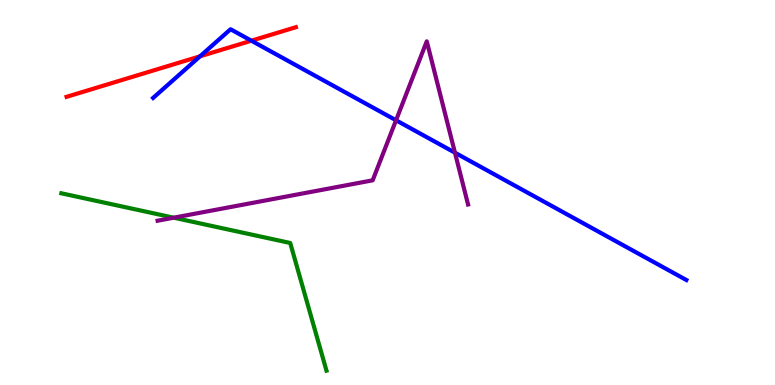[{'lines': ['blue', 'red'], 'intersections': [{'x': 2.58, 'y': 8.54}, {'x': 3.24, 'y': 8.94}]}, {'lines': ['green', 'red'], 'intersections': []}, {'lines': ['purple', 'red'], 'intersections': []}, {'lines': ['blue', 'green'], 'intersections': []}, {'lines': ['blue', 'purple'], 'intersections': [{'x': 5.11, 'y': 6.88}, {'x': 5.87, 'y': 6.03}]}, {'lines': ['green', 'purple'], 'intersections': [{'x': 2.24, 'y': 4.35}]}]